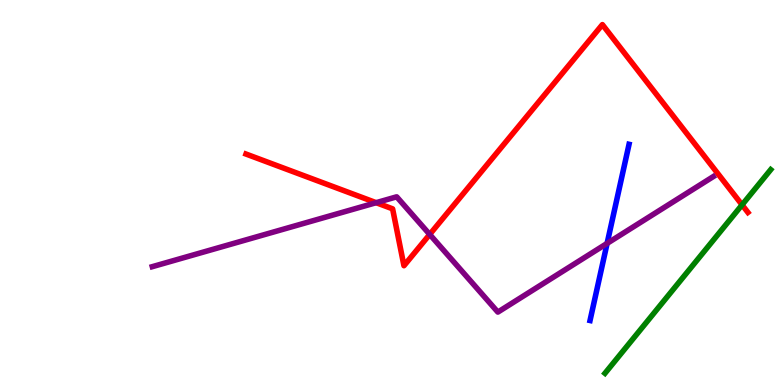[{'lines': ['blue', 'red'], 'intersections': []}, {'lines': ['green', 'red'], 'intersections': [{'x': 9.57, 'y': 4.68}]}, {'lines': ['purple', 'red'], 'intersections': [{'x': 4.85, 'y': 4.74}, {'x': 5.54, 'y': 3.91}]}, {'lines': ['blue', 'green'], 'intersections': []}, {'lines': ['blue', 'purple'], 'intersections': [{'x': 7.83, 'y': 3.68}]}, {'lines': ['green', 'purple'], 'intersections': []}]